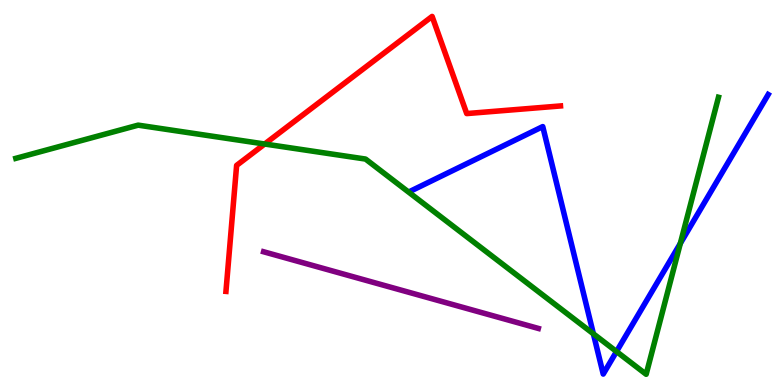[{'lines': ['blue', 'red'], 'intersections': []}, {'lines': ['green', 'red'], 'intersections': [{'x': 3.42, 'y': 6.26}]}, {'lines': ['purple', 'red'], 'intersections': []}, {'lines': ['blue', 'green'], 'intersections': [{'x': 7.66, 'y': 1.33}, {'x': 7.95, 'y': 0.869}, {'x': 8.78, 'y': 3.68}]}, {'lines': ['blue', 'purple'], 'intersections': []}, {'lines': ['green', 'purple'], 'intersections': []}]